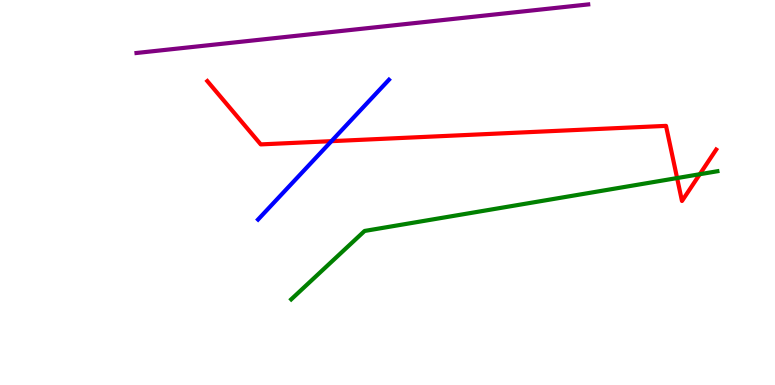[{'lines': ['blue', 'red'], 'intersections': [{'x': 4.28, 'y': 6.33}]}, {'lines': ['green', 'red'], 'intersections': [{'x': 8.74, 'y': 5.38}, {'x': 9.03, 'y': 5.47}]}, {'lines': ['purple', 'red'], 'intersections': []}, {'lines': ['blue', 'green'], 'intersections': []}, {'lines': ['blue', 'purple'], 'intersections': []}, {'lines': ['green', 'purple'], 'intersections': []}]